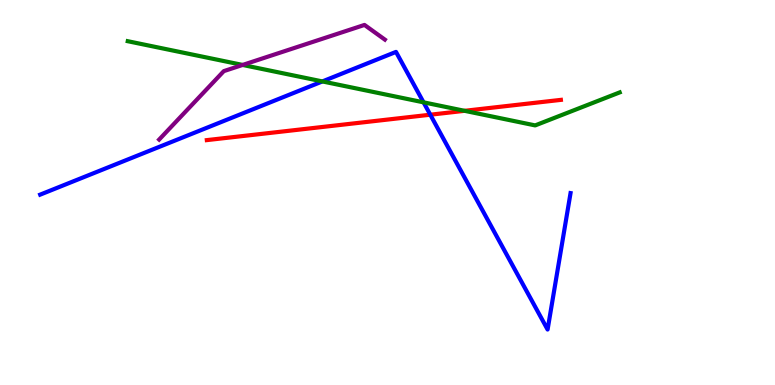[{'lines': ['blue', 'red'], 'intersections': [{'x': 5.55, 'y': 7.02}]}, {'lines': ['green', 'red'], 'intersections': [{'x': 5.99, 'y': 7.12}]}, {'lines': ['purple', 'red'], 'intersections': []}, {'lines': ['blue', 'green'], 'intersections': [{'x': 4.16, 'y': 7.89}, {'x': 5.46, 'y': 7.34}]}, {'lines': ['blue', 'purple'], 'intersections': []}, {'lines': ['green', 'purple'], 'intersections': [{'x': 3.13, 'y': 8.31}]}]